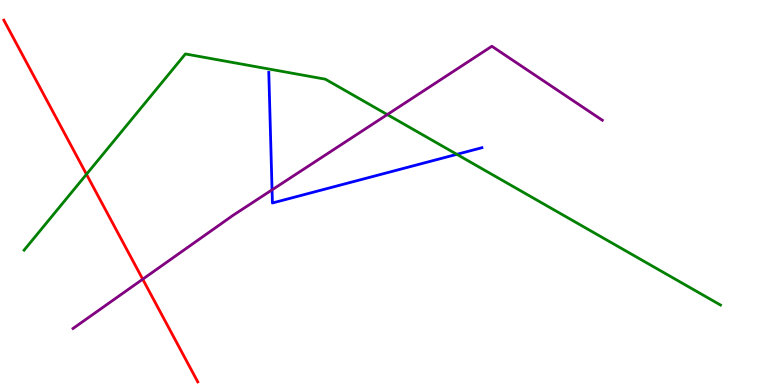[{'lines': ['blue', 'red'], 'intersections': []}, {'lines': ['green', 'red'], 'intersections': [{'x': 1.12, 'y': 5.47}]}, {'lines': ['purple', 'red'], 'intersections': [{'x': 1.84, 'y': 2.75}]}, {'lines': ['blue', 'green'], 'intersections': [{'x': 5.89, 'y': 5.99}]}, {'lines': ['blue', 'purple'], 'intersections': [{'x': 3.51, 'y': 5.07}]}, {'lines': ['green', 'purple'], 'intersections': [{'x': 5.0, 'y': 7.02}]}]